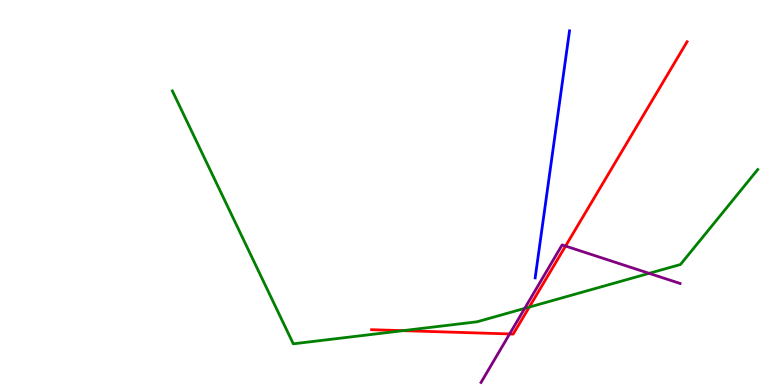[{'lines': ['blue', 'red'], 'intersections': []}, {'lines': ['green', 'red'], 'intersections': [{'x': 5.2, 'y': 1.41}, {'x': 6.83, 'y': 2.02}]}, {'lines': ['purple', 'red'], 'intersections': [{'x': 6.58, 'y': 1.33}, {'x': 7.3, 'y': 3.61}]}, {'lines': ['blue', 'green'], 'intersections': []}, {'lines': ['blue', 'purple'], 'intersections': []}, {'lines': ['green', 'purple'], 'intersections': [{'x': 6.77, 'y': 1.99}, {'x': 8.38, 'y': 2.9}]}]